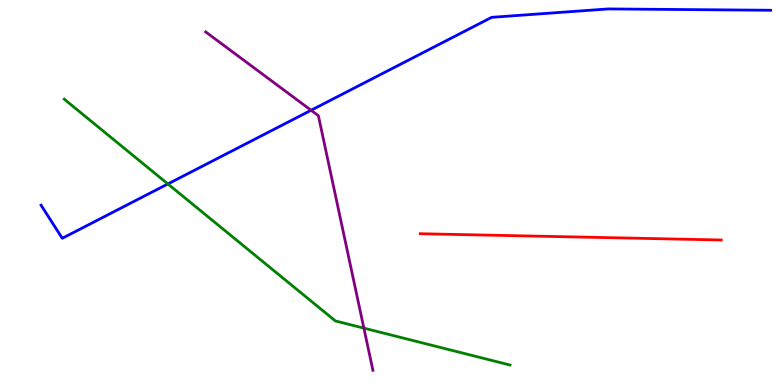[{'lines': ['blue', 'red'], 'intersections': []}, {'lines': ['green', 'red'], 'intersections': []}, {'lines': ['purple', 'red'], 'intersections': []}, {'lines': ['blue', 'green'], 'intersections': [{'x': 2.17, 'y': 5.22}]}, {'lines': ['blue', 'purple'], 'intersections': [{'x': 4.01, 'y': 7.14}]}, {'lines': ['green', 'purple'], 'intersections': [{'x': 4.7, 'y': 1.48}]}]